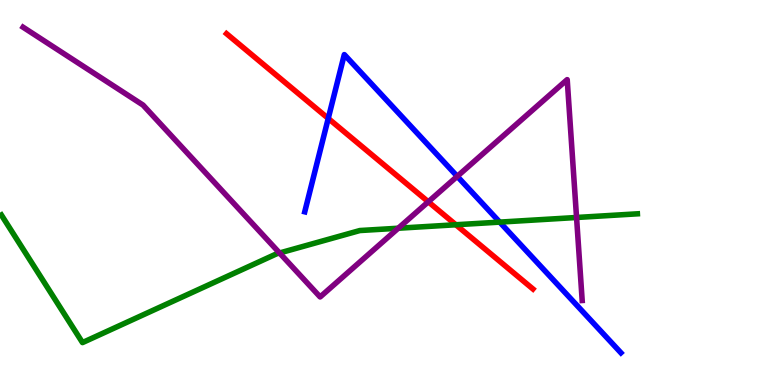[{'lines': ['blue', 'red'], 'intersections': [{'x': 4.24, 'y': 6.92}]}, {'lines': ['green', 'red'], 'intersections': [{'x': 5.88, 'y': 4.16}]}, {'lines': ['purple', 'red'], 'intersections': [{'x': 5.53, 'y': 4.76}]}, {'lines': ['blue', 'green'], 'intersections': [{'x': 6.45, 'y': 4.23}]}, {'lines': ['blue', 'purple'], 'intersections': [{'x': 5.9, 'y': 5.42}]}, {'lines': ['green', 'purple'], 'intersections': [{'x': 3.61, 'y': 3.43}, {'x': 5.14, 'y': 4.07}, {'x': 7.44, 'y': 4.35}]}]